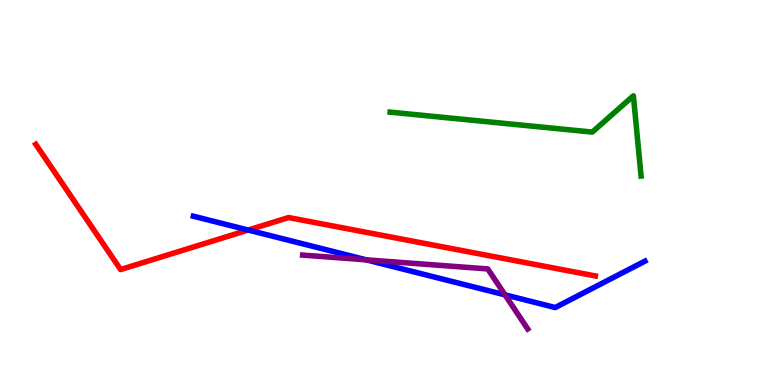[{'lines': ['blue', 'red'], 'intersections': [{'x': 3.2, 'y': 4.02}]}, {'lines': ['green', 'red'], 'intersections': []}, {'lines': ['purple', 'red'], 'intersections': []}, {'lines': ['blue', 'green'], 'intersections': []}, {'lines': ['blue', 'purple'], 'intersections': [{'x': 4.73, 'y': 3.25}, {'x': 6.52, 'y': 2.34}]}, {'lines': ['green', 'purple'], 'intersections': []}]